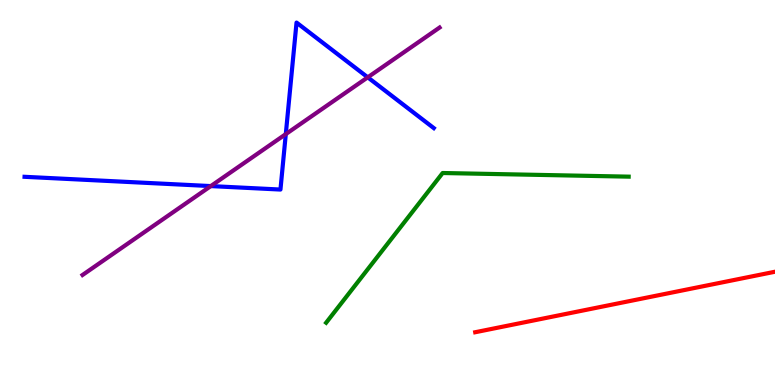[{'lines': ['blue', 'red'], 'intersections': []}, {'lines': ['green', 'red'], 'intersections': []}, {'lines': ['purple', 'red'], 'intersections': []}, {'lines': ['blue', 'green'], 'intersections': []}, {'lines': ['blue', 'purple'], 'intersections': [{'x': 2.72, 'y': 5.17}, {'x': 3.69, 'y': 6.52}, {'x': 4.75, 'y': 7.99}]}, {'lines': ['green', 'purple'], 'intersections': []}]